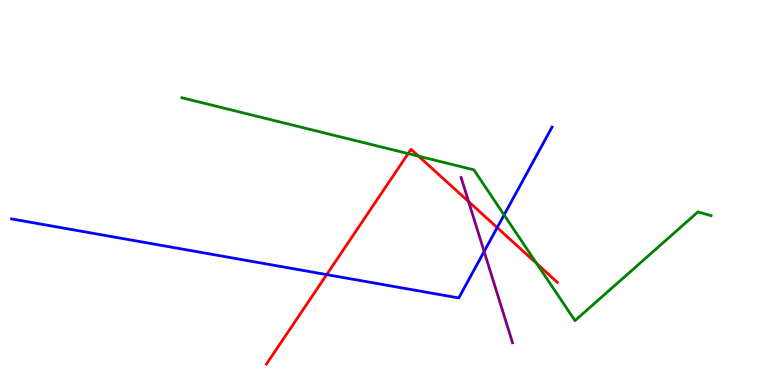[{'lines': ['blue', 'red'], 'intersections': [{'x': 4.22, 'y': 2.87}, {'x': 6.42, 'y': 4.09}]}, {'lines': ['green', 'red'], 'intersections': [{'x': 5.27, 'y': 6.01}, {'x': 5.4, 'y': 5.94}, {'x': 6.92, 'y': 3.16}]}, {'lines': ['purple', 'red'], 'intersections': [{'x': 6.05, 'y': 4.76}]}, {'lines': ['blue', 'green'], 'intersections': [{'x': 6.5, 'y': 4.42}]}, {'lines': ['blue', 'purple'], 'intersections': [{'x': 6.25, 'y': 3.47}]}, {'lines': ['green', 'purple'], 'intersections': []}]